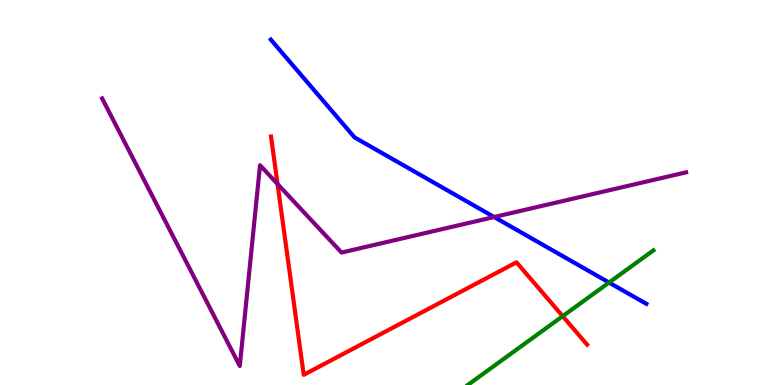[{'lines': ['blue', 'red'], 'intersections': []}, {'lines': ['green', 'red'], 'intersections': [{'x': 7.26, 'y': 1.79}]}, {'lines': ['purple', 'red'], 'intersections': [{'x': 3.58, 'y': 5.22}]}, {'lines': ['blue', 'green'], 'intersections': [{'x': 7.86, 'y': 2.66}]}, {'lines': ['blue', 'purple'], 'intersections': [{'x': 6.38, 'y': 4.36}]}, {'lines': ['green', 'purple'], 'intersections': []}]